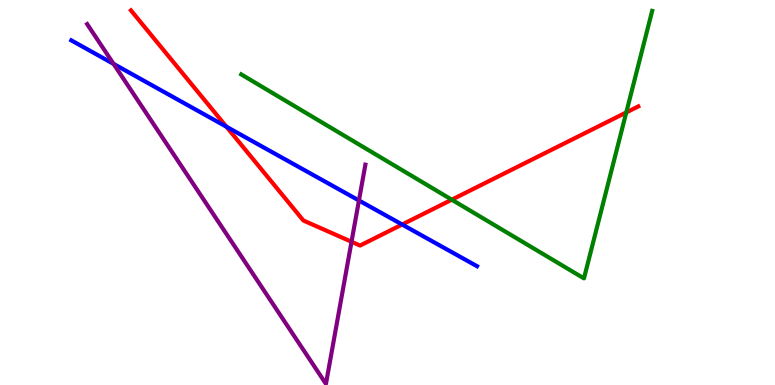[{'lines': ['blue', 'red'], 'intersections': [{'x': 2.92, 'y': 6.71}, {'x': 5.19, 'y': 4.17}]}, {'lines': ['green', 'red'], 'intersections': [{'x': 5.83, 'y': 4.81}, {'x': 8.08, 'y': 7.08}]}, {'lines': ['purple', 'red'], 'intersections': [{'x': 4.54, 'y': 3.72}]}, {'lines': ['blue', 'green'], 'intersections': []}, {'lines': ['blue', 'purple'], 'intersections': [{'x': 1.47, 'y': 8.34}, {'x': 4.63, 'y': 4.79}]}, {'lines': ['green', 'purple'], 'intersections': []}]